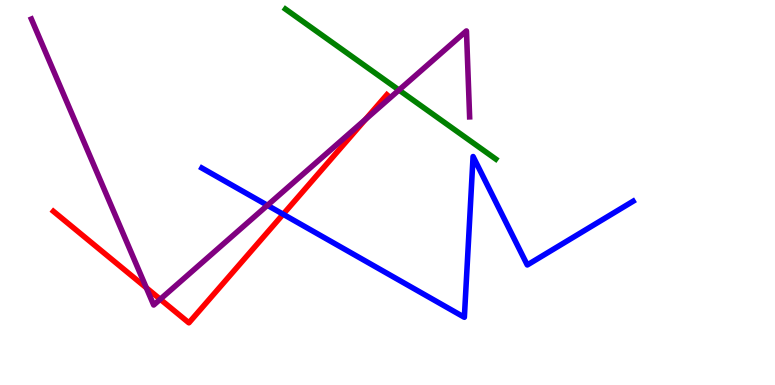[{'lines': ['blue', 'red'], 'intersections': [{'x': 3.65, 'y': 4.44}]}, {'lines': ['green', 'red'], 'intersections': []}, {'lines': ['purple', 'red'], 'intersections': [{'x': 1.89, 'y': 2.53}, {'x': 2.07, 'y': 2.23}, {'x': 4.72, 'y': 6.9}]}, {'lines': ['blue', 'green'], 'intersections': []}, {'lines': ['blue', 'purple'], 'intersections': [{'x': 3.45, 'y': 4.67}]}, {'lines': ['green', 'purple'], 'intersections': [{'x': 5.15, 'y': 7.66}]}]